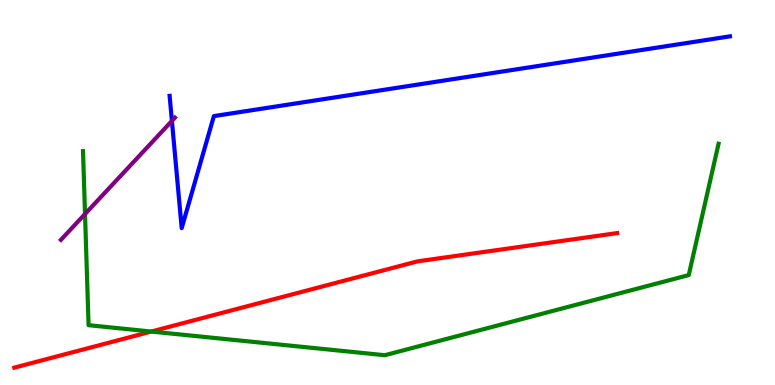[{'lines': ['blue', 'red'], 'intersections': []}, {'lines': ['green', 'red'], 'intersections': [{'x': 1.95, 'y': 1.39}]}, {'lines': ['purple', 'red'], 'intersections': []}, {'lines': ['blue', 'green'], 'intersections': []}, {'lines': ['blue', 'purple'], 'intersections': [{'x': 2.22, 'y': 6.86}]}, {'lines': ['green', 'purple'], 'intersections': [{'x': 1.1, 'y': 4.44}]}]